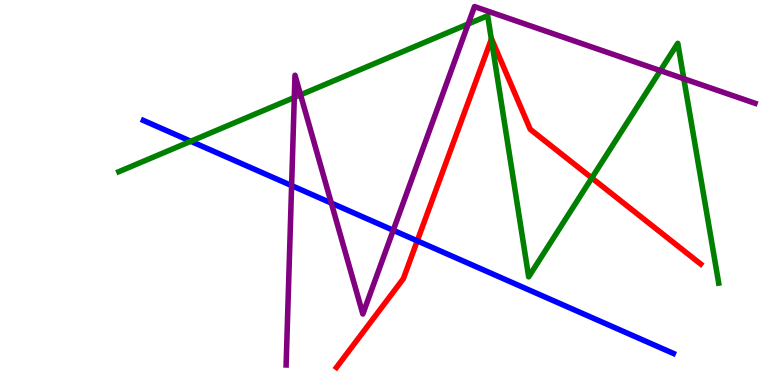[{'lines': ['blue', 'red'], 'intersections': [{'x': 5.38, 'y': 3.74}]}, {'lines': ['green', 'red'], 'intersections': [{'x': 6.34, 'y': 8.98}, {'x': 7.64, 'y': 5.38}]}, {'lines': ['purple', 'red'], 'intersections': []}, {'lines': ['blue', 'green'], 'intersections': [{'x': 2.46, 'y': 6.33}]}, {'lines': ['blue', 'purple'], 'intersections': [{'x': 3.76, 'y': 5.18}, {'x': 4.27, 'y': 4.73}, {'x': 5.07, 'y': 4.02}]}, {'lines': ['green', 'purple'], 'intersections': [{'x': 3.8, 'y': 7.47}, {'x': 3.88, 'y': 7.54}, {'x': 6.04, 'y': 9.38}, {'x': 8.52, 'y': 8.17}, {'x': 8.82, 'y': 7.96}]}]